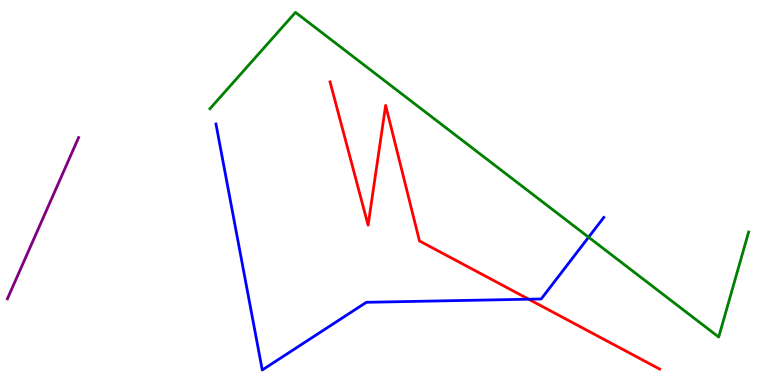[{'lines': ['blue', 'red'], 'intersections': [{'x': 6.82, 'y': 2.23}]}, {'lines': ['green', 'red'], 'intersections': []}, {'lines': ['purple', 'red'], 'intersections': []}, {'lines': ['blue', 'green'], 'intersections': [{'x': 7.59, 'y': 3.84}]}, {'lines': ['blue', 'purple'], 'intersections': []}, {'lines': ['green', 'purple'], 'intersections': []}]